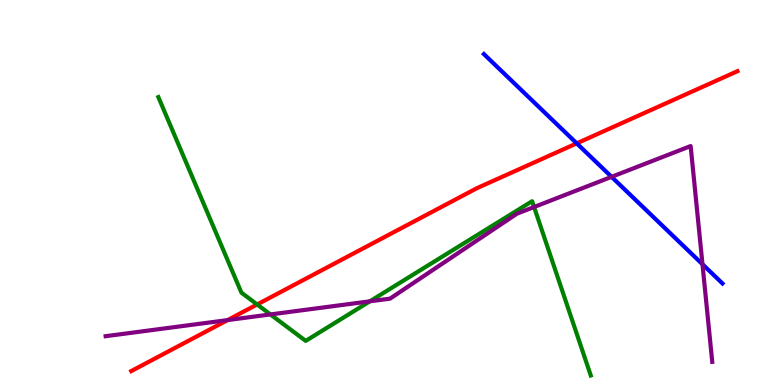[{'lines': ['blue', 'red'], 'intersections': [{'x': 7.44, 'y': 6.28}]}, {'lines': ['green', 'red'], 'intersections': [{'x': 3.32, 'y': 2.09}]}, {'lines': ['purple', 'red'], 'intersections': [{'x': 2.94, 'y': 1.69}]}, {'lines': ['blue', 'green'], 'intersections': []}, {'lines': ['blue', 'purple'], 'intersections': [{'x': 7.89, 'y': 5.41}, {'x': 9.06, 'y': 3.14}]}, {'lines': ['green', 'purple'], 'intersections': [{'x': 3.49, 'y': 1.83}, {'x': 4.77, 'y': 2.17}, {'x': 6.89, 'y': 4.62}]}]